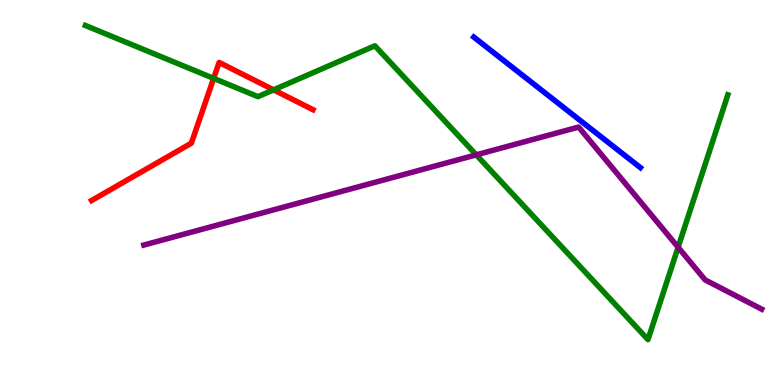[{'lines': ['blue', 'red'], 'intersections': []}, {'lines': ['green', 'red'], 'intersections': [{'x': 2.76, 'y': 7.96}, {'x': 3.53, 'y': 7.67}]}, {'lines': ['purple', 'red'], 'intersections': []}, {'lines': ['blue', 'green'], 'intersections': []}, {'lines': ['blue', 'purple'], 'intersections': []}, {'lines': ['green', 'purple'], 'intersections': [{'x': 6.15, 'y': 5.98}, {'x': 8.75, 'y': 3.58}]}]